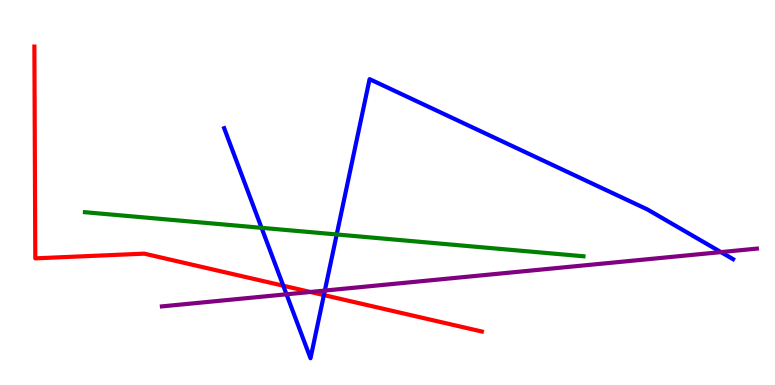[{'lines': ['blue', 'red'], 'intersections': [{'x': 3.66, 'y': 2.58}, {'x': 4.18, 'y': 2.34}]}, {'lines': ['green', 'red'], 'intersections': []}, {'lines': ['purple', 'red'], 'intersections': [{'x': 4.0, 'y': 2.42}]}, {'lines': ['blue', 'green'], 'intersections': [{'x': 3.37, 'y': 4.08}, {'x': 4.34, 'y': 3.91}]}, {'lines': ['blue', 'purple'], 'intersections': [{'x': 3.7, 'y': 2.36}, {'x': 4.19, 'y': 2.45}, {'x': 9.3, 'y': 3.45}]}, {'lines': ['green', 'purple'], 'intersections': []}]